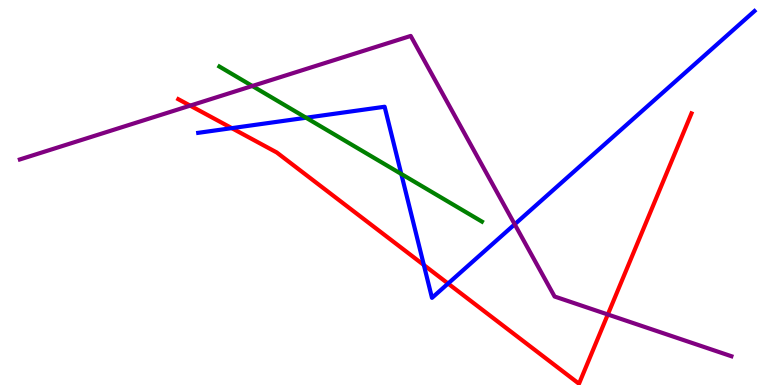[{'lines': ['blue', 'red'], 'intersections': [{'x': 2.99, 'y': 6.67}, {'x': 5.47, 'y': 3.12}, {'x': 5.78, 'y': 2.64}]}, {'lines': ['green', 'red'], 'intersections': []}, {'lines': ['purple', 'red'], 'intersections': [{'x': 2.45, 'y': 7.26}, {'x': 7.84, 'y': 1.83}]}, {'lines': ['blue', 'green'], 'intersections': [{'x': 3.95, 'y': 6.94}, {'x': 5.18, 'y': 5.48}]}, {'lines': ['blue', 'purple'], 'intersections': [{'x': 6.64, 'y': 4.17}]}, {'lines': ['green', 'purple'], 'intersections': [{'x': 3.26, 'y': 7.77}]}]